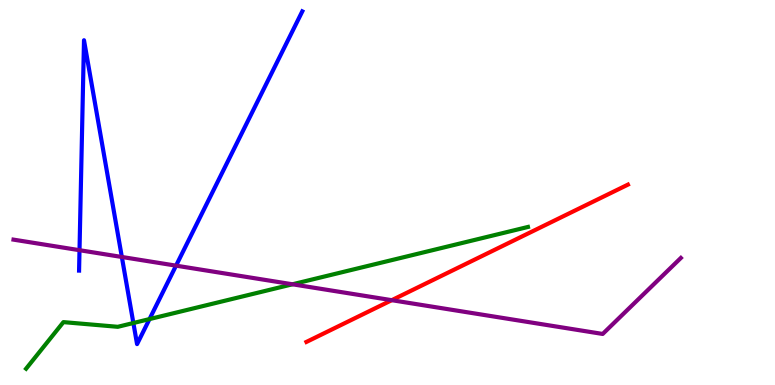[{'lines': ['blue', 'red'], 'intersections': []}, {'lines': ['green', 'red'], 'intersections': []}, {'lines': ['purple', 'red'], 'intersections': [{'x': 5.05, 'y': 2.2}]}, {'lines': ['blue', 'green'], 'intersections': [{'x': 1.72, 'y': 1.61}, {'x': 1.93, 'y': 1.71}]}, {'lines': ['blue', 'purple'], 'intersections': [{'x': 1.03, 'y': 3.5}, {'x': 1.57, 'y': 3.33}, {'x': 2.27, 'y': 3.1}]}, {'lines': ['green', 'purple'], 'intersections': [{'x': 3.77, 'y': 2.62}]}]